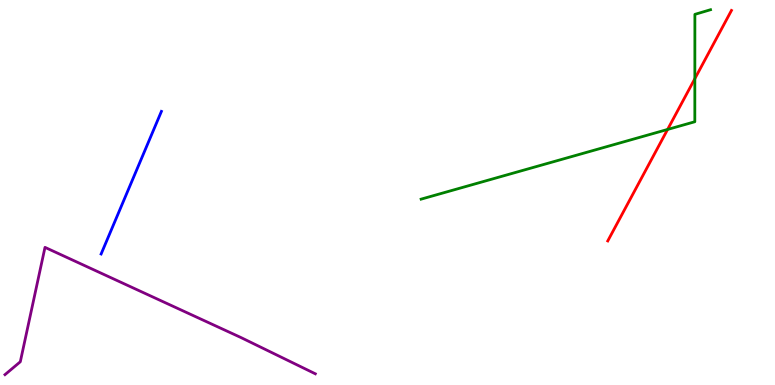[{'lines': ['blue', 'red'], 'intersections': []}, {'lines': ['green', 'red'], 'intersections': [{'x': 8.61, 'y': 6.64}, {'x': 8.97, 'y': 7.96}]}, {'lines': ['purple', 'red'], 'intersections': []}, {'lines': ['blue', 'green'], 'intersections': []}, {'lines': ['blue', 'purple'], 'intersections': []}, {'lines': ['green', 'purple'], 'intersections': []}]